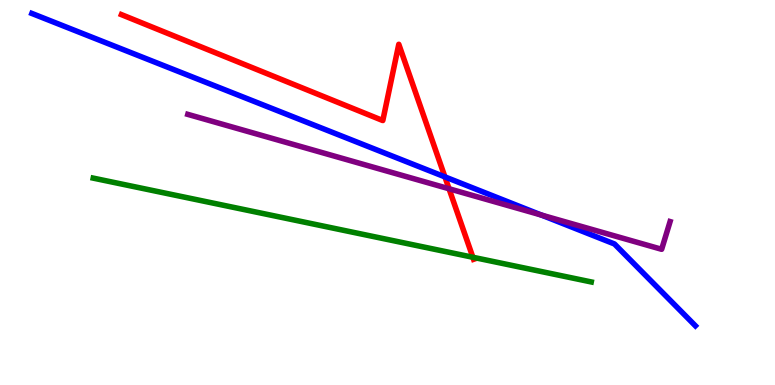[{'lines': ['blue', 'red'], 'intersections': [{'x': 5.74, 'y': 5.41}]}, {'lines': ['green', 'red'], 'intersections': [{'x': 6.1, 'y': 3.32}]}, {'lines': ['purple', 'red'], 'intersections': [{'x': 5.79, 'y': 5.1}]}, {'lines': ['blue', 'green'], 'intersections': []}, {'lines': ['blue', 'purple'], 'intersections': [{'x': 6.99, 'y': 4.41}]}, {'lines': ['green', 'purple'], 'intersections': []}]